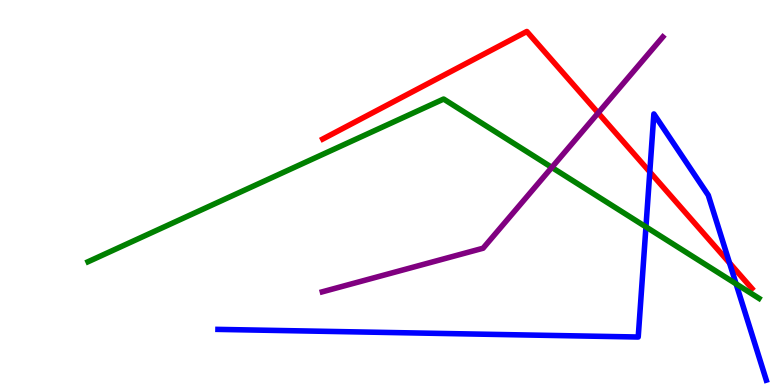[{'lines': ['blue', 'red'], 'intersections': [{'x': 8.38, 'y': 5.53}, {'x': 9.41, 'y': 3.17}]}, {'lines': ['green', 'red'], 'intersections': []}, {'lines': ['purple', 'red'], 'intersections': [{'x': 7.72, 'y': 7.07}]}, {'lines': ['blue', 'green'], 'intersections': [{'x': 8.33, 'y': 4.11}, {'x': 9.5, 'y': 2.63}]}, {'lines': ['blue', 'purple'], 'intersections': []}, {'lines': ['green', 'purple'], 'intersections': [{'x': 7.12, 'y': 5.65}]}]